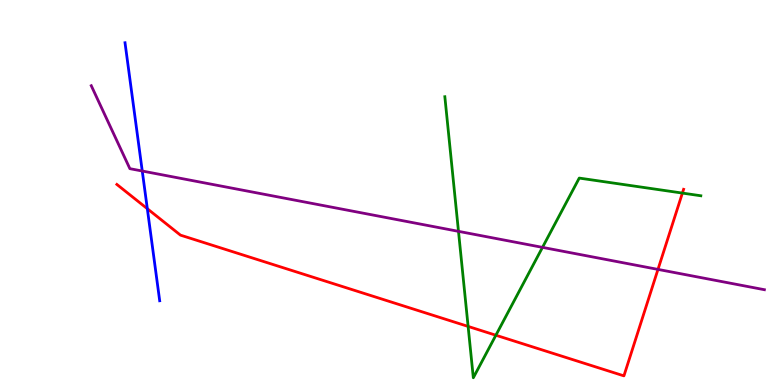[{'lines': ['blue', 'red'], 'intersections': [{'x': 1.9, 'y': 4.58}]}, {'lines': ['green', 'red'], 'intersections': [{'x': 6.04, 'y': 1.52}, {'x': 6.4, 'y': 1.29}, {'x': 8.81, 'y': 4.98}]}, {'lines': ['purple', 'red'], 'intersections': [{'x': 8.49, 'y': 3.0}]}, {'lines': ['blue', 'green'], 'intersections': []}, {'lines': ['blue', 'purple'], 'intersections': [{'x': 1.84, 'y': 5.56}]}, {'lines': ['green', 'purple'], 'intersections': [{'x': 5.92, 'y': 3.99}, {'x': 7.0, 'y': 3.57}]}]